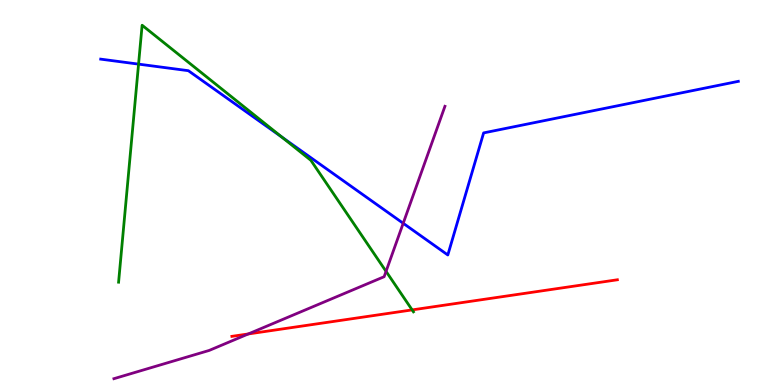[{'lines': ['blue', 'red'], 'intersections': []}, {'lines': ['green', 'red'], 'intersections': [{'x': 5.32, 'y': 1.95}]}, {'lines': ['purple', 'red'], 'intersections': [{'x': 3.2, 'y': 1.33}]}, {'lines': ['blue', 'green'], 'intersections': [{'x': 1.79, 'y': 8.33}, {'x': 3.64, 'y': 6.44}]}, {'lines': ['blue', 'purple'], 'intersections': [{'x': 5.2, 'y': 4.2}]}, {'lines': ['green', 'purple'], 'intersections': [{'x': 4.98, 'y': 2.95}]}]